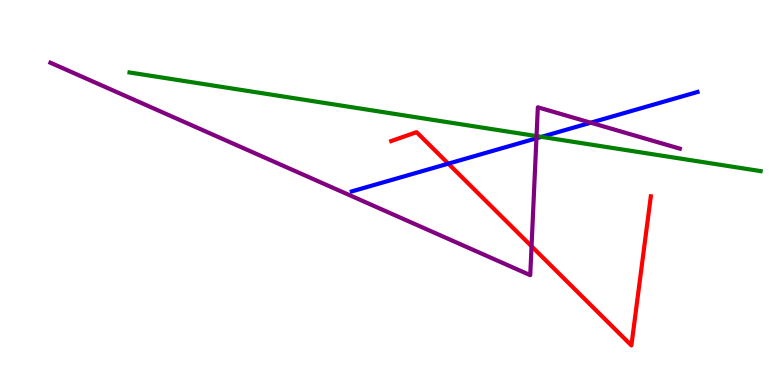[{'lines': ['blue', 'red'], 'intersections': [{'x': 5.78, 'y': 5.75}]}, {'lines': ['green', 'red'], 'intersections': []}, {'lines': ['purple', 'red'], 'intersections': [{'x': 6.86, 'y': 3.6}]}, {'lines': ['blue', 'green'], 'intersections': [{'x': 6.99, 'y': 6.45}]}, {'lines': ['blue', 'purple'], 'intersections': [{'x': 6.92, 'y': 6.41}, {'x': 7.62, 'y': 6.81}]}, {'lines': ['green', 'purple'], 'intersections': [{'x': 6.92, 'y': 6.47}]}]